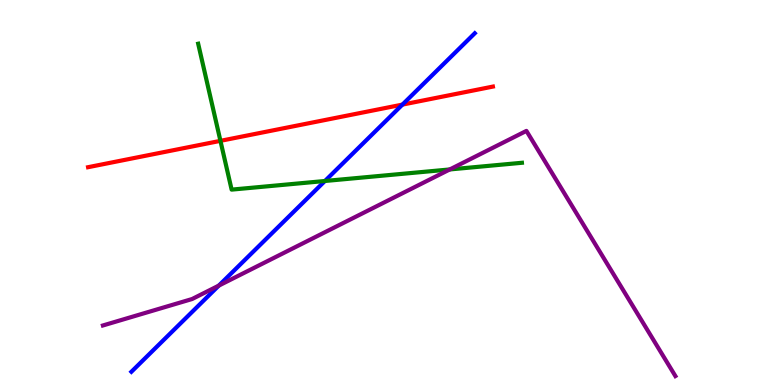[{'lines': ['blue', 'red'], 'intersections': [{'x': 5.19, 'y': 7.28}]}, {'lines': ['green', 'red'], 'intersections': [{'x': 2.84, 'y': 6.34}]}, {'lines': ['purple', 'red'], 'intersections': []}, {'lines': ['blue', 'green'], 'intersections': [{'x': 4.19, 'y': 5.3}]}, {'lines': ['blue', 'purple'], 'intersections': [{'x': 2.82, 'y': 2.58}]}, {'lines': ['green', 'purple'], 'intersections': [{'x': 5.8, 'y': 5.6}]}]